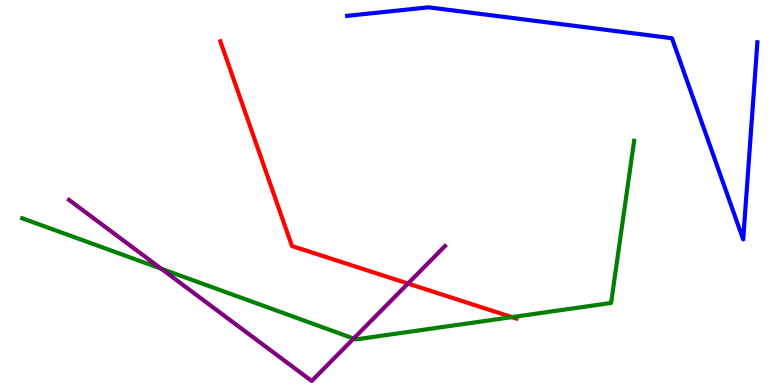[{'lines': ['blue', 'red'], 'intersections': []}, {'lines': ['green', 'red'], 'intersections': [{'x': 6.61, 'y': 1.76}]}, {'lines': ['purple', 'red'], 'intersections': [{'x': 5.26, 'y': 2.64}]}, {'lines': ['blue', 'green'], 'intersections': []}, {'lines': ['blue', 'purple'], 'intersections': []}, {'lines': ['green', 'purple'], 'intersections': [{'x': 2.08, 'y': 3.02}, {'x': 4.56, 'y': 1.21}]}]